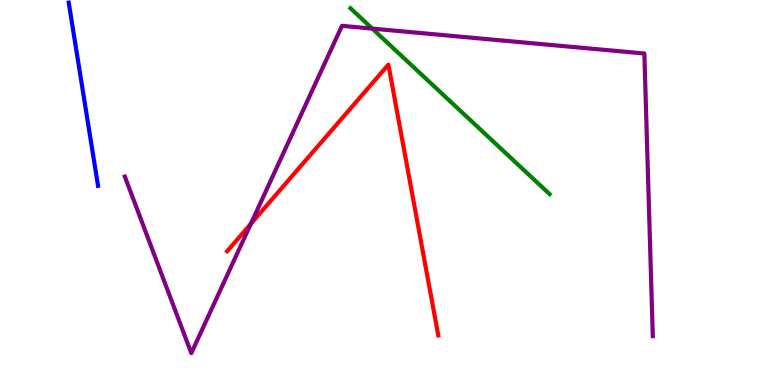[{'lines': ['blue', 'red'], 'intersections': []}, {'lines': ['green', 'red'], 'intersections': []}, {'lines': ['purple', 'red'], 'intersections': [{'x': 3.24, 'y': 4.19}]}, {'lines': ['blue', 'green'], 'intersections': []}, {'lines': ['blue', 'purple'], 'intersections': []}, {'lines': ['green', 'purple'], 'intersections': [{'x': 4.8, 'y': 9.26}]}]